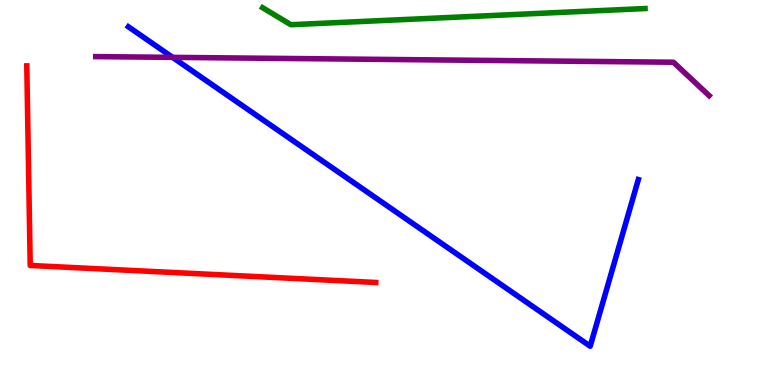[{'lines': ['blue', 'red'], 'intersections': []}, {'lines': ['green', 'red'], 'intersections': []}, {'lines': ['purple', 'red'], 'intersections': []}, {'lines': ['blue', 'green'], 'intersections': []}, {'lines': ['blue', 'purple'], 'intersections': [{'x': 2.23, 'y': 8.51}]}, {'lines': ['green', 'purple'], 'intersections': []}]